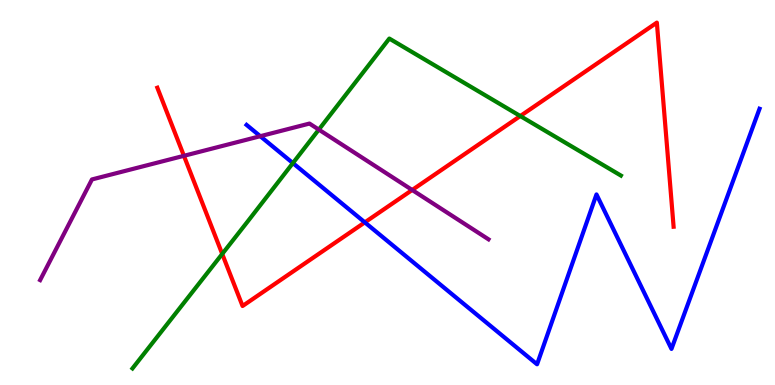[{'lines': ['blue', 'red'], 'intersections': [{'x': 4.71, 'y': 4.22}]}, {'lines': ['green', 'red'], 'intersections': [{'x': 2.87, 'y': 3.4}, {'x': 6.71, 'y': 6.99}]}, {'lines': ['purple', 'red'], 'intersections': [{'x': 2.37, 'y': 5.95}, {'x': 5.32, 'y': 5.07}]}, {'lines': ['blue', 'green'], 'intersections': [{'x': 3.78, 'y': 5.76}]}, {'lines': ['blue', 'purple'], 'intersections': [{'x': 3.36, 'y': 6.46}]}, {'lines': ['green', 'purple'], 'intersections': [{'x': 4.11, 'y': 6.63}]}]